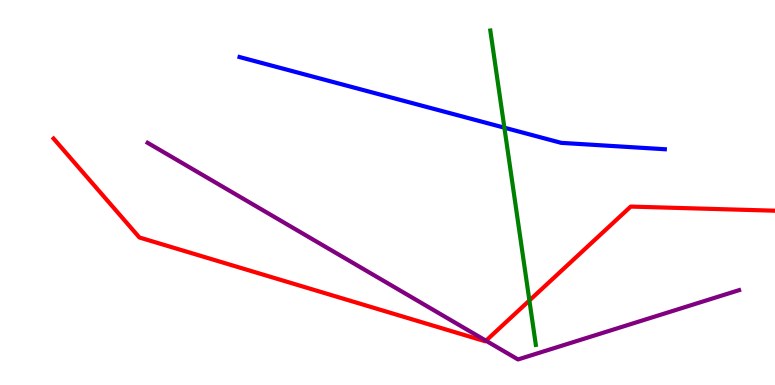[{'lines': ['blue', 'red'], 'intersections': []}, {'lines': ['green', 'red'], 'intersections': [{'x': 6.83, 'y': 2.2}]}, {'lines': ['purple', 'red'], 'intersections': [{'x': 6.27, 'y': 1.15}]}, {'lines': ['blue', 'green'], 'intersections': [{'x': 6.51, 'y': 6.68}]}, {'lines': ['blue', 'purple'], 'intersections': []}, {'lines': ['green', 'purple'], 'intersections': []}]